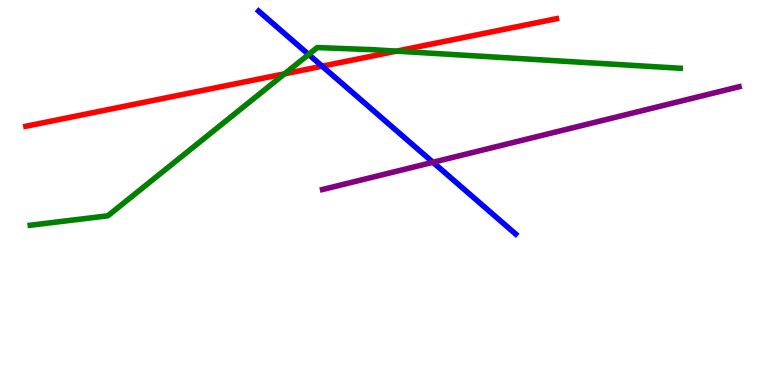[{'lines': ['blue', 'red'], 'intersections': [{'x': 4.16, 'y': 8.28}]}, {'lines': ['green', 'red'], 'intersections': [{'x': 3.67, 'y': 8.08}, {'x': 5.12, 'y': 8.67}]}, {'lines': ['purple', 'red'], 'intersections': []}, {'lines': ['blue', 'green'], 'intersections': [{'x': 3.98, 'y': 8.59}]}, {'lines': ['blue', 'purple'], 'intersections': [{'x': 5.59, 'y': 5.78}]}, {'lines': ['green', 'purple'], 'intersections': []}]